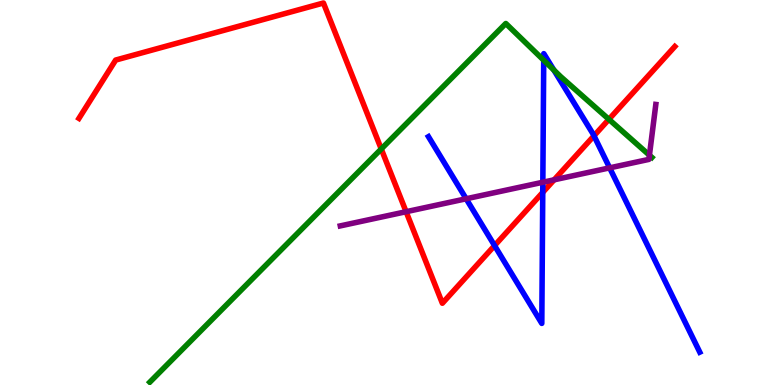[{'lines': ['blue', 'red'], 'intersections': [{'x': 6.38, 'y': 3.62}, {'x': 7.0, 'y': 5.0}, {'x': 7.66, 'y': 6.47}]}, {'lines': ['green', 'red'], 'intersections': [{'x': 4.92, 'y': 6.13}, {'x': 7.86, 'y': 6.9}]}, {'lines': ['purple', 'red'], 'intersections': [{'x': 5.24, 'y': 4.5}, {'x': 7.15, 'y': 5.33}]}, {'lines': ['blue', 'green'], 'intersections': [{'x': 7.02, 'y': 8.44}, {'x': 7.15, 'y': 8.18}]}, {'lines': ['blue', 'purple'], 'intersections': [{'x': 6.01, 'y': 4.84}, {'x': 7.0, 'y': 5.27}, {'x': 7.87, 'y': 5.64}]}, {'lines': ['green', 'purple'], 'intersections': [{'x': 8.38, 'y': 5.97}]}]